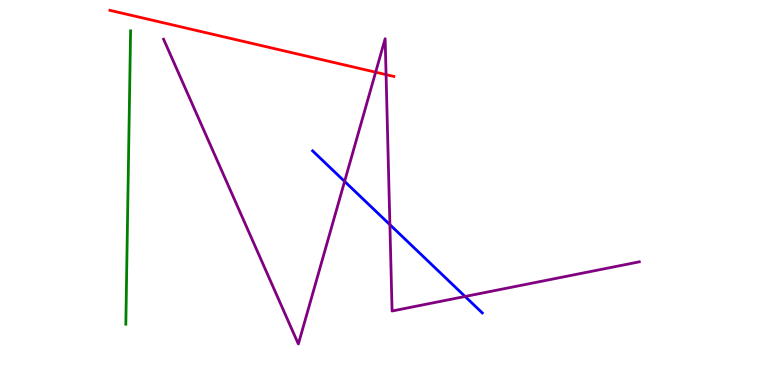[{'lines': ['blue', 'red'], 'intersections': []}, {'lines': ['green', 'red'], 'intersections': []}, {'lines': ['purple', 'red'], 'intersections': [{'x': 4.85, 'y': 8.12}, {'x': 4.98, 'y': 8.06}]}, {'lines': ['blue', 'green'], 'intersections': []}, {'lines': ['blue', 'purple'], 'intersections': [{'x': 4.45, 'y': 5.29}, {'x': 5.03, 'y': 4.16}, {'x': 6.0, 'y': 2.3}]}, {'lines': ['green', 'purple'], 'intersections': []}]